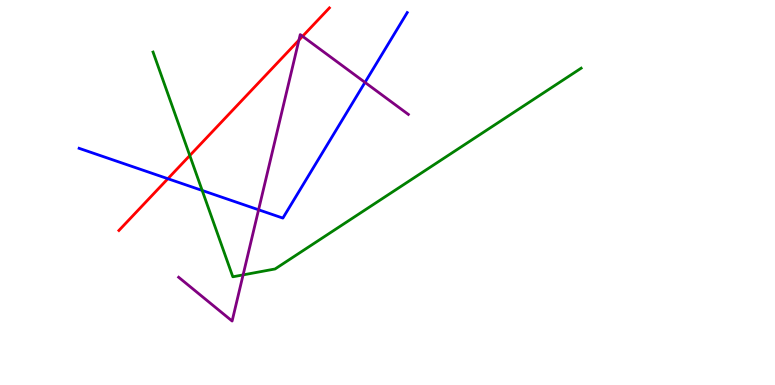[{'lines': ['blue', 'red'], 'intersections': [{'x': 2.17, 'y': 5.36}]}, {'lines': ['green', 'red'], 'intersections': [{'x': 2.45, 'y': 5.96}]}, {'lines': ['purple', 'red'], 'intersections': [{'x': 3.86, 'y': 8.96}, {'x': 3.9, 'y': 9.06}]}, {'lines': ['blue', 'green'], 'intersections': [{'x': 2.61, 'y': 5.05}]}, {'lines': ['blue', 'purple'], 'intersections': [{'x': 3.34, 'y': 4.55}, {'x': 4.71, 'y': 7.86}]}, {'lines': ['green', 'purple'], 'intersections': [{'x': 3.14, 'y': 2.86}]}]